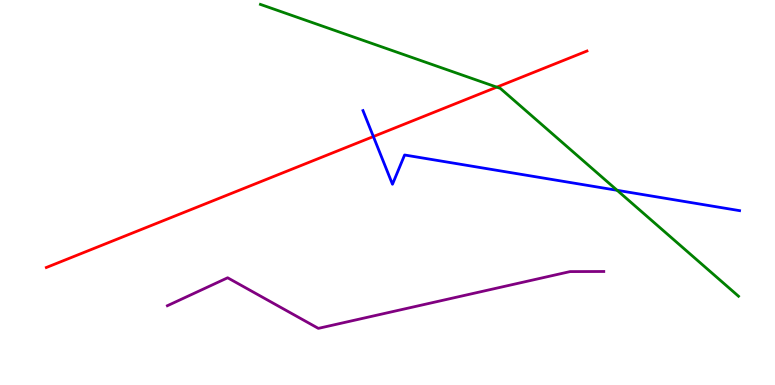[{'lines': ['blue', 'red'], 'intersections': [{'x': 4.82, 'y': 6.45}]}, {'lines': ['green', 'red'], 'intersections': [{'x': 6.41, 'y': 7.74}]}, {'lines': ['purple', 'red'], 'intersections': []}, {'lines': ['blue', 'green'], 'intersections': [{'x': 7.96, 'y': 5.06}]}, {'lines': ['blue', 'purple'], 'intersections': []}, {'lines': ['green', 'purple'], 'intersections': []}]